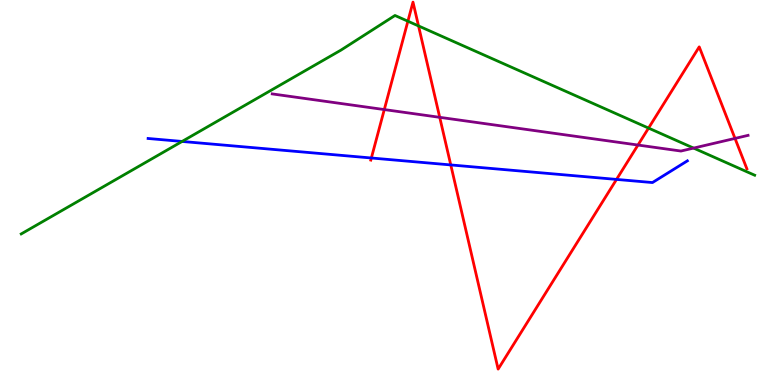[{'lines': ['blue', 'red'], 'intersections': [{'x': 4.79, 'y': 5.9}, {'x': 5.82, 'y': 5.72}, {'x': 7.96, 'y': 5.34}]}, {'lines': ['green', 'red'], 'intersections': [{'x': 5.26, 'y': 9.45}, {'x': 5.4, 'y': 9.33}, {'x': 8.37, 'y': 6.67}]}, {'lines': ['purple', 'red'], 'intersections': [{'x': 4.96, 'y': 7.15}, {'x': 5.67, 'y': 6.95}, {'x': 8.23, 'y': 6.23}, {'x': 9.48, 'y': 6.4}]}, {'lines': ['blue', 'green'], 'intersections': [{'x': 2.35, 'y': 6.33}]}, {'lines': ['blue', 'purple'], 'intersections': []}, {'lines': ['green', 'purple'], 'intersections': [{'x': 8.95, 'y': 6.15}]}]